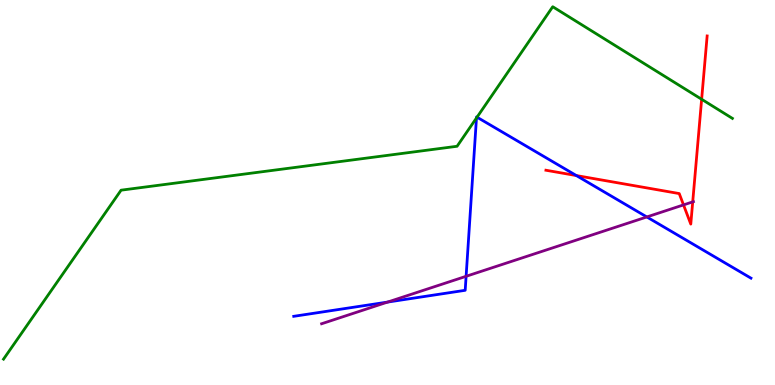[{'lines': ['blue', 'red'], 'intersections': [{'x': 7.44, 'y': 5.44}]}, {'lines': ['green', 'red'], 'intersections': [{'x': 9.05, 'y': 7.42}]}, {'lines': ['purple', 'red'], 'intersections': [{'x': 8.82, 'y': 4.68}, {'x': 8.94, 'y': 4.76}]}, {'lines': ['blue', 'green'], 'intersections': [{'x': 6.15, 'y': 6.94}, {'x': 6.16, 'y': 6.96}]}, {'lines': ['blue', 'purple'], 'intersections': [{'x': 5.0, 'y': 2.15}, {'x': 6.01, 'y': 2.82}, {'x': 8.35, 'y': 4.36}]}, {'lines': ['green', 'purple'], 'intersections': []}]